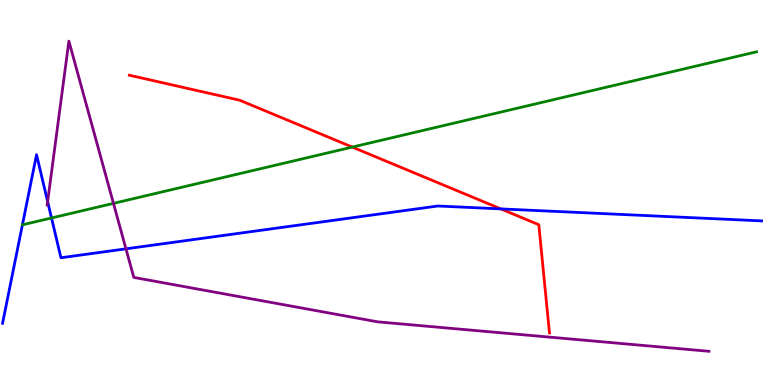[{'lines': ['blue', 'red'], 'intersections': [{'x': 6.46, 'y': 4.57}]}, {'lines': ['green', 'red'], 'intersections': [{'x': 4.55, 'y': 6.18}]}, {'lines': ['purple', 'red'], 'intersections': []}, {'lines': ['blue', 'green'], 'intersections': [{'x': 0.665, 'y': 4.34}]}, {'lines': ['blue', 'purple'], 'intersections': [{'x': 0.615, 'y': 4.76}, {'x': 1.63, 'y': 3.54}]}, {'lines': ['green', 'purple'], 'intersections': [{'x': 1.46, 'y': 4.72}]}]